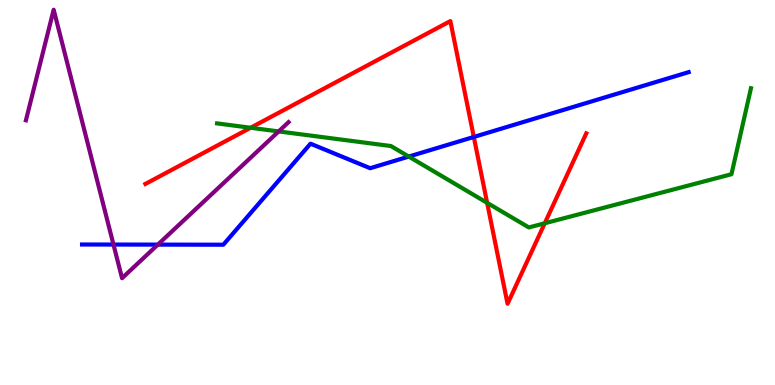[{'lines': ['blue', 'red'], 'intersections': [{'x': 6.11, 'y': 6.44}]}, {'lines': ['green', 'red'], 'intersections': [{'x': 3.23, 'y': 6.68}, {'x': 6.29, 'y': 4.73}, {'x': 7.03, 'y': 4.2}]}, {'lines': ['purple', 'red'], 'intersections': []}, {'lines': ['blue', 'green'], 'intersections': [{'x': 5.27, 'y': 5.93}]}, {'lines': ['blue', 'purple'], 'intersections': [{'x': 1.46, 'y': 3.65}, {'x': 2.04, 'y': 3.65}]}, {'lines': ['green', 'purple'], 'intersections': [{'x': 3.6, 'y': 6.59}]}]